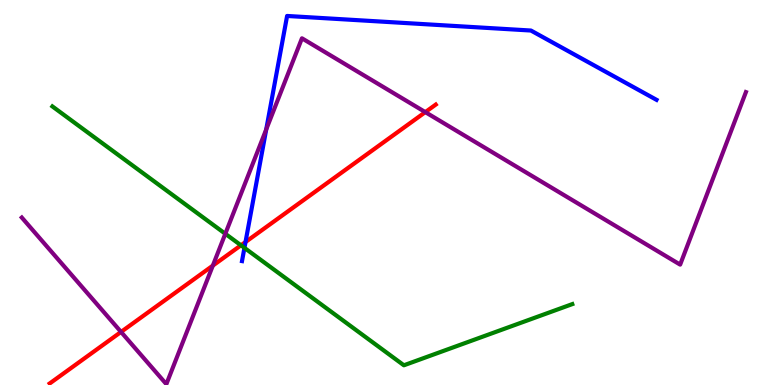[{'lines': ['blue', 'red'], 'intersections': [{'x': 3.17, 'y': 3.71}]}, {'lines': ['green', 'red'], 'intersections': [{'x': 3.11, 'y': 3.63}]}, {'lines': ['purple', 'red'], 'intersections': [{'x': 1.56, 'y': 1.38}, {'x': 2.75, 'y': 3.1}, {'x': 5.49, 'y': 7.09}]}, {'lines': ['blue', 'green'], 'intersections': [{'x': 3.15, 'y': 3.56}]}, {'lines': ['blue', 'purple'], 'intersections': [{'x': 3.44, 'y': 6.64}]}, {'lines': ['green', 'purple'], 'intersections': [{'x': 2.91, 'y': 3.93}]}]